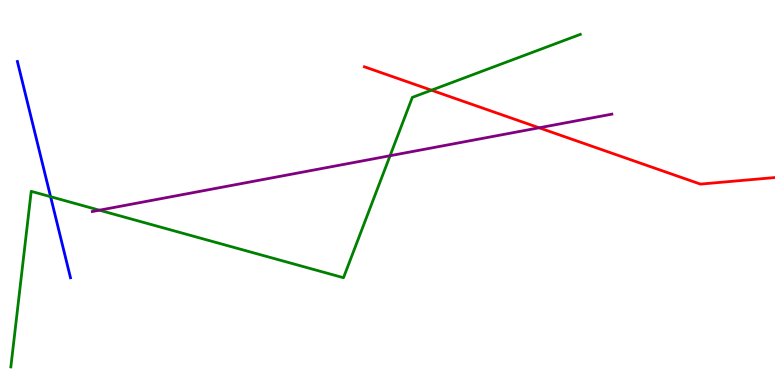[{'lines': ['blue', 'red'], 'intersections': []}, {'lines': ['green', 'red'], 'intersections': [{'x': 5.57, 'y': 7.66}]}, {'lines': ['purple', 'red'], 'intersections': [{'x': 6.96, 'y': 6.68}]}, {'lines': ['blue', 'green'], 'intersections': [{'x': 0.653, 'y': 4.89}]}, {'lines': ['blue', 'purple'], 'intersections': []}, {'lines': ['green', 'purple'], 'intersections': [{'x': 1.28, 'y': 4.54}, {'x': 5.03, 'y': 5.96}]}]